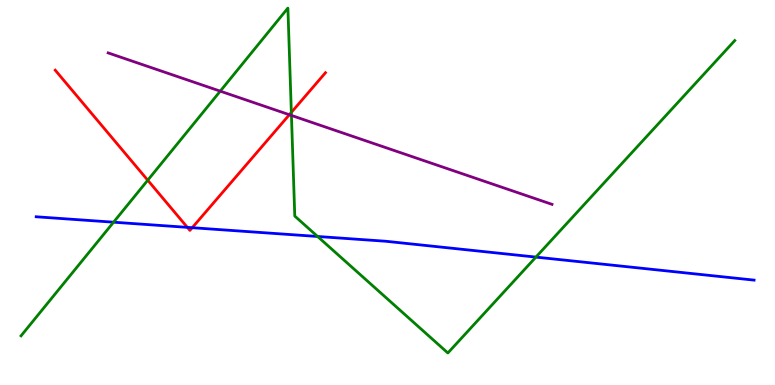[{'lines': ['blue', 'red'], 'intersections': [{'x': 2.42, 'y': 4.09}, {'x': 2.48, 'y': 4.09}]}, {'lines': ['green', 'red'], 'intersections': [{'x': 1.91, 'y': 5.32}, {'x': 3.76, 'y': 7.08}]}, {'lines': ['purple', 'red'], 'intersections': [{'x': 3.73, 'y': 7.02}]}, {'lines': ['blue', 'green'], 'intersections': [{'x': 1.47, 'y': 4.23}, {'x': 4.1, 'y': 3.86}, {'x': 6.92, 'y': 3.32}]}, {'lines': ['blue', 'purple'], 'intersections': []}, {'lines': ['green', 'purple'], 'intersections': [{'x': 2.84, 'y': 7.63}, {'x': 3.76, 'y': 7.0}]}]